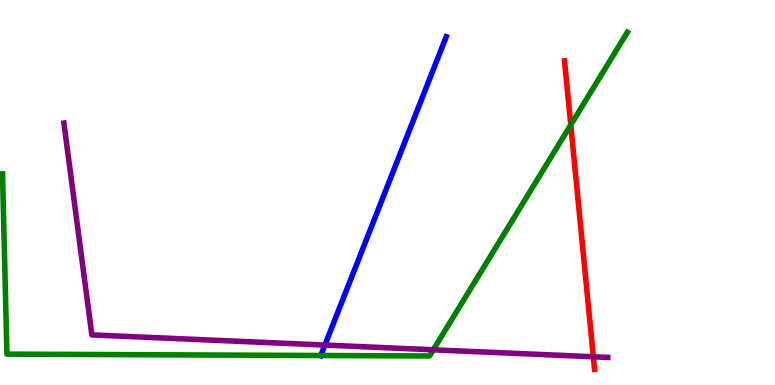[{'lines': ['blue', 'red'], 'intersections': []}, {'lines': ['green', 'red'], 'intersections': [{'x': 7.36, 'y': 6.76}]}, {'lines': ['purple', 'red'], 'intersections': [{'x': 7.66, 'y': 0.733}]}, {'lines': ['blue', 'green'], 'intersections': [{'x': 4.14, 'y': 0.766}]}, {'lines': ['blue', 'purple'], 'intersections': [{'x': 4.19, 'y': 1.04}]}, {'lines': ['green', 'purple'], 'intersections': [{'x': 5.59, 'y': 0.914}]}]